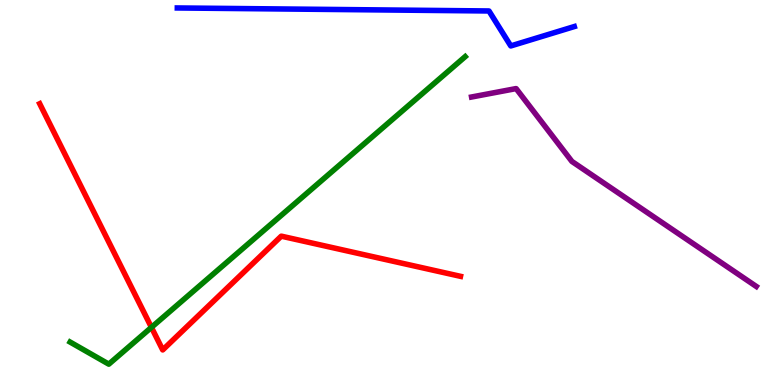[{'lines': ['blue', 'red'], 'intersections': []}, {'lines': ['green', 'red'], 'intersections': [{'x': 1.95, 'y': 1.5}]}, {'lines': ['purple', 'red'], 'intersections': []}, {'lines': ['blue', 'green'], 'intersections': []}, {'lines': ['blue', 'purple'], 'intersections': []}, {'lines': ['green', 'purple'], 'intersections': []}]